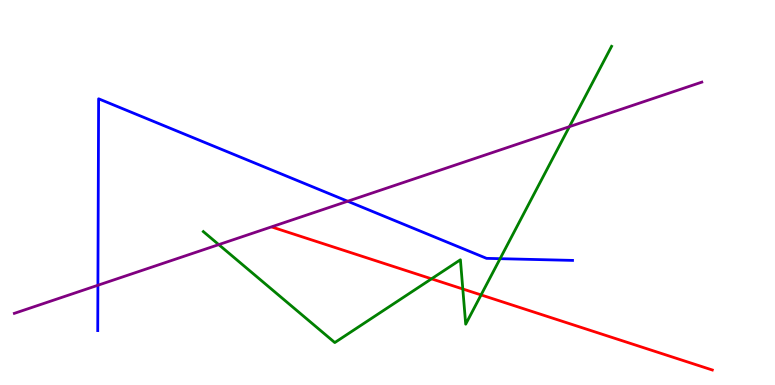[{'lines': ['blue', 'red'], 'intersections': []}, {'lines': ['green', 'red'], 'intersections': [{'x': 5.57, 'y': 2.76}, {'x': 5.97, 'y': 2.49}, {'x': 6.21, 'y': 2.34}]}, {'lines': ['purple', 'red'], 'intersections': []}, {'lines': ['blue', 'green'], 'intersections': [{'x': 6.45, 'y': 3.28}]}, {'lines': ['blue', 'purple'], 'intersections': [{'x': 1.26, 'y': 2.59}, {'x': 4.49, 'y': 4.77}]}, {'lines': ['green', 'purple'], 'intersections': [{'x': 2.82, 'y': 3.65}, {'x': 7.35, 'y': 6.71}]}]